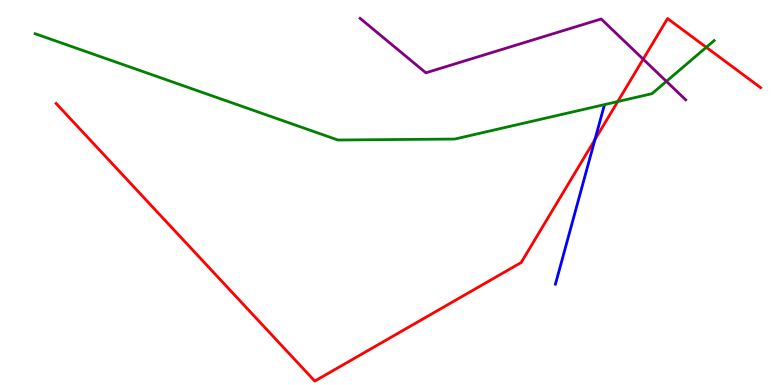[{'lines': ['blue', 'red'], 'intersections': [{'x': 7.68, 'y': 6.37}]}, {'lines': ['green', 'red'], 'intersections': [{'x': 7.97, 'y': 7.36}, {'x': 9.11, 'y': 8.77}]}, {'lines': ['purple', 'red'], 'intersections': [{'x': 8.3, 'y': 8.46}]}, {'lines': ['blue', 'green'], 'intersections': []}, {'lines': ['blue', 'purple'], 'intersections': []}, {'lines': ['green', 'purple'], 'intersections': [{'x': 8.6, 'y': 7.89}]}]